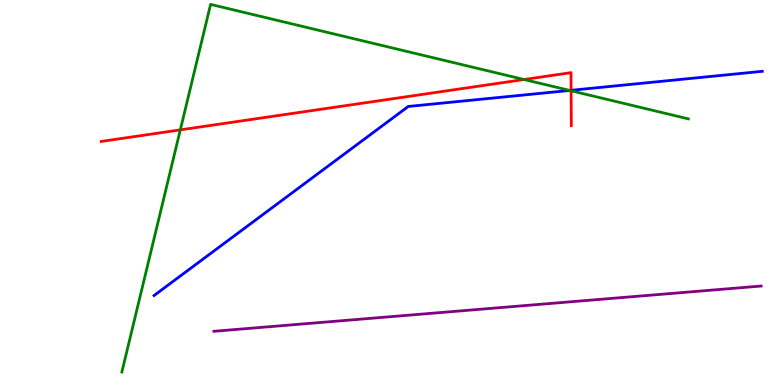[{'lines': ['blue', 'red'], 'intersections': [{'x': 7.37, 'y': 7.65}]}, {'lines': ['green', 'red'], 'intersections': [{'x': 2.33, 'y': 6.63}, {'x': 6.76, 'y': 7.93}, {'x': 7.37, 'y': 7.64}]}, {'lines': ['purple', 'red'], 'intersections': []}, {'lines': ['blue', 'green'], 'intersections': [{'x': 7.35, 'y': 7.65}]}, {'lines': ['blue', 'purple'], 'intersections': []}, {'lines': ['green', 'purple'], 'intersections': []}]